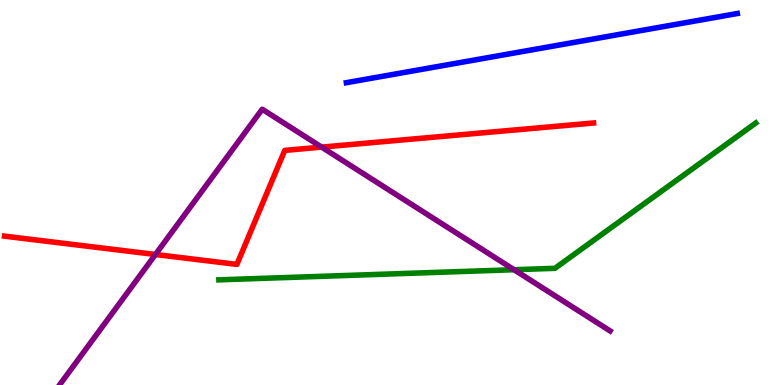[{'lines': ['blue', 'red'], 'intersections': []}, {'lines': ['green', 'red'], 'intersections': []}, {'lines': ['purple', 'red'], 'intersections': [{'x': 2.01, 'y': 3.39}, {'x': 4.15, 'y': 6.18}]}, {'lines': ['blue', 'green'], 'intersections': []}, {'lines': ['blue', 'purple'], 'intersections': []}, {'lines': ['green', 'purple'], 'intersections': [{'x': 6.63, 'y': 2.99}]}]